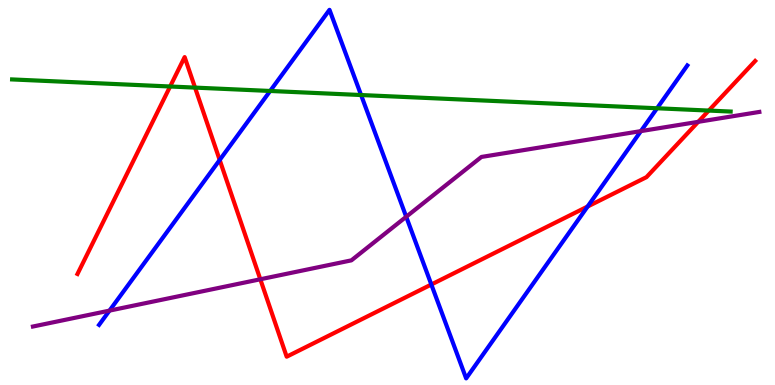[{'lines': ['blue', 'red'], 'intersections': [{'x': 2.83, 'y': 5.85}, {'x': 5.57, 'y': 2.61}, {'x': 7.58, 'y': 4.64}]}, {'lines': ['green', 'red'], 'intersections': [{'x': 2.2, 'y': 7.75}, {'x': 2.52, 'y': 7.72}, {'x': 9.15, 'y': 7.13}]}, {'lines': ['purple', 'red'], 'intersections': [{'x': 3.36, 'y': 2.75}, {'x': 9.01, 'y': 6.84}]}, {'lines': ['blue', 'green'], 'intersections': [{'x': 3.49, 'y': 7.64}, {'x': 4.66, 'y': 7.53}, {'x': 8.48, 'y': 7.19}]}, {'lines': ['blue', 'purple'], 'intersections': [{'x': 1.41, 'y': 1.93}, {'x': 5.24, 'y': 4.37}, {'x': 8.27, 'y': 6.59}]}, {'lines': ['green', 'purple'], 'intersections': []}]